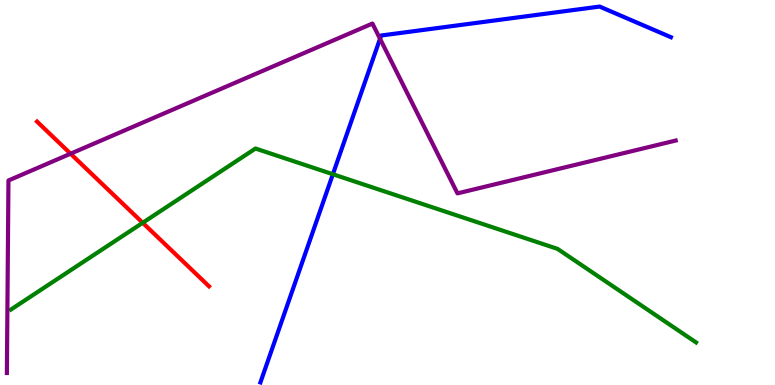[{'lines': ['blue', 'red'], 'intersections': []}, {'lines': ['green', 'red'], 'intersections': [{'x': 1.84, 'y': 4.21}]}, {'lines': ['purple', 'red'], 'intersections': [{'x': 0.911, 'y': 6.01}]}, {'lines': ['blue', 'green'], 'intersections': [{'x': 4.3, 'y': 5.47}]}, {'lines': ['blue', 'purple'], 'intersections': [{'x': 4.9, 'y': 8.99}]}, {'lines': ['green', 'purple'], 'intersections': []}]